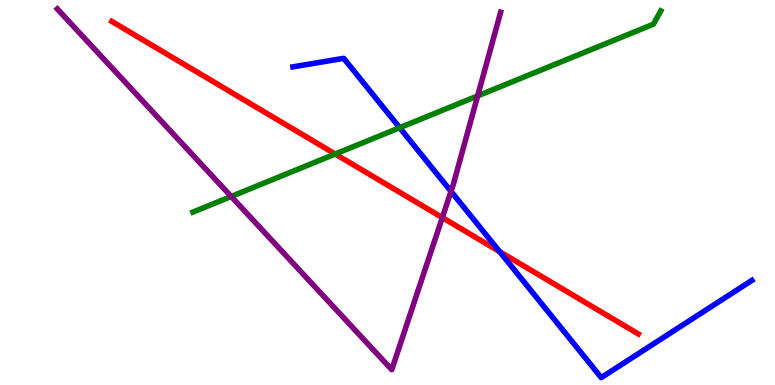[{'lines': ['blue', 'red'], 'intersections': [{'x': 6.45, 'y': 3.47}]}, {'lines': ['green', 'red'], 'intersections': [{'x': 4.33, 'y': 6.0}]}, {'lines': ['purple', 'red'], 'intersections': [{'x': 5.71, 'y': 4.35}]}, {'lines': ['blue', 'green'], 'intersections': [{'x': 5.16, 'y': 6.68}]}, {'lines': ['blue', 'purple'], 'intersections': [{'x': 5.82, 'y': 5.03}]}, {'lines': ['green', 'purple'], 'intersections': [{'x': 2.98, 'y': 4.9}, {'x': 6.16, 'y': 7.51}]}]